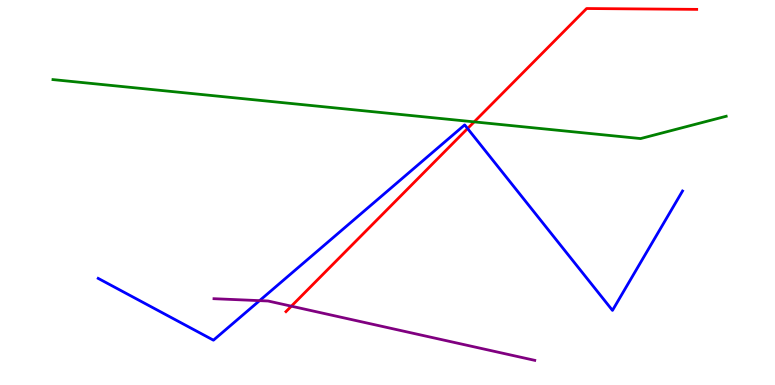[{'lines': ['blue', 'red'], 'intersections': [{'x': 6.03, 'y': 6.66}]}, {'lines': ['green', 'red'], 'intersections': [{'x': 6.12, 'y': 6.83}]}, {'lines': ['purple', 'red'], 'intersections': [{'x': 3.76, 'y': 2.05}]}, {'lines': ['blue', 'green'], 'intersections': []}, {'lines': ['blue', 'purple'], 'intersections': [{'x': 3.35, 'y': 2.19}]}, {'lines': ['green', 'purple'], 'intersections': []}]